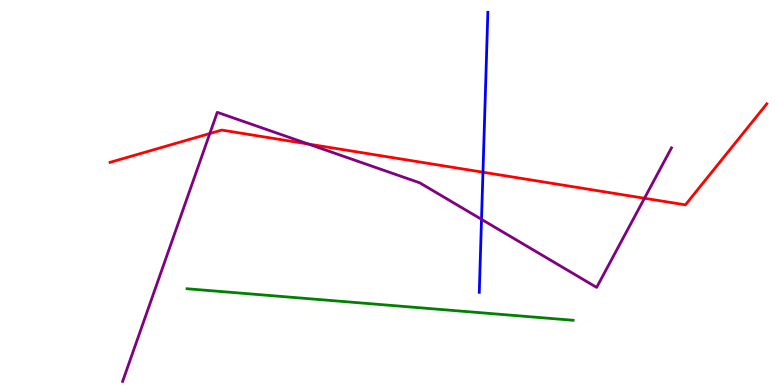[{'lines': ['blue', 'red'], 'intersections': [{'x': 6.23, 'y': 5.53}]}, {'lines': ['green', 'red'], 'intersections': []}, {'lines': ['purple', 'red'], 'intersections': [{'x': 2.71, 'y': 6.53}, {'x': 3.98, 'y': 6.26}, {'x': 8.32, 'y': 4.85}]}, {'lines': ['blue', 'green'], 'intersections': []}, {'lines': ['blue', 'purple'], 'intersections': [{'x': 6.21, 'y': 4.3}]}, {'lines': ['green', 'purple'], 'intersections': []}]